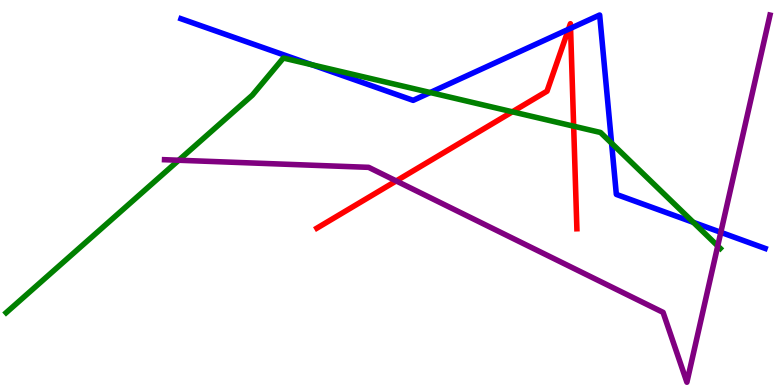[{'lines': ['blue', 'red'], 'intersections': [{'x': 7.34, 'y': 9.24}, {'x': 7.36, 'y': 9.26}]}, {'lines': ['green', 'red'], 'intersections': [{'x': 6.61, 'y': 7.1}, {'x': 7.4, 'y': 6.72}]}, {'lines': ['purple', 'red'], 'intersections': [{'x': 5.11, 'y': 5.3}]}, {'lines': ['blue', 'green'], 'intersections': [{'x': 4.02, 'y': 8.32}, {'x': 5.55, 'y': 7.6}, {'x': 7.89, 'y': 6.28}, {'x': 8.95, 'y': 4.22}]}, {'lines': ['blue', 'purple'], 'intersections': [{'x': 9.3, 'y': 3.97}]}, {'lines': ['green', 'purple'], 'intersections': [{'x': 2.31, 'y': 5.84}, {'x': 9.26, 'y': 3.61}]}]